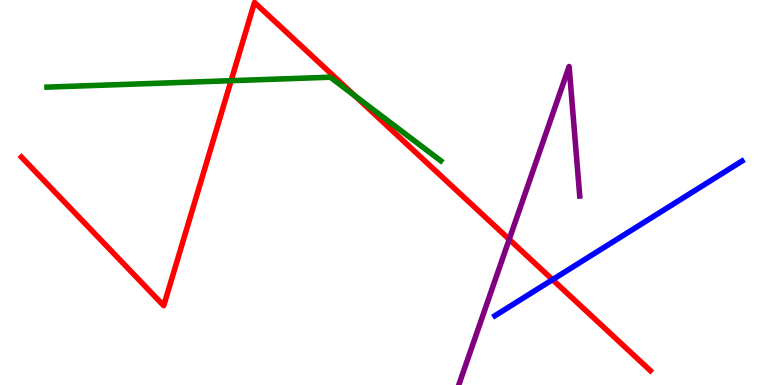[{'lines': ['blue', 'red'], 'intersections': [{'x': 7.13, 'y': 2.74}]}, {'lines': ['green', 'red'], 'intersections': [{'x': 2.98, 'y': 7.9}, {'x': 4.58, 'y': 7.52}]}, {'lines': ['purple', 'red'], 'intersections': [{'x': 6.57, 'y': 3.78}]}, {'lines': ['blue', 'green'], 'intersections': []}, {'lines': ['blue', 'purple'], 'intersections': []}, {'lines': ['green', 'purple'], 'intersections': []}]